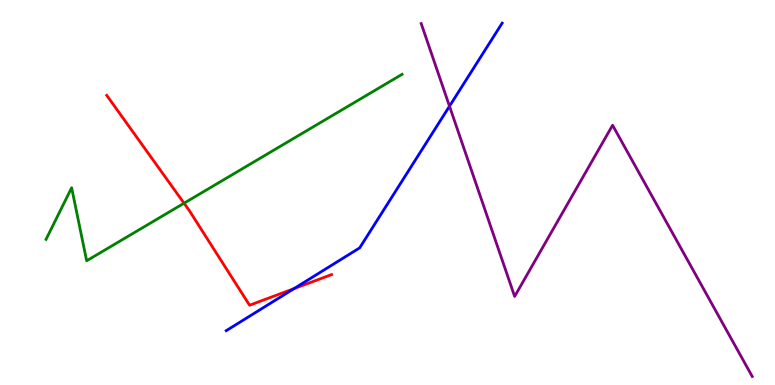[{'lines': ['blue', 'red'], 'intersections': [{'x': 3.79, 'y': 2.5}]}, {'lines': ['green', 'red'], 'intersections': [{'x': 2.37, 'y': 4.72}]}, {'lines': ['purple', 'red'], 'intersections': []}, {'lines': ['blue', 'green'], 'intersections': []}, {'lines': ['blue', 'purple'], 'intersections': [{'x': 5.8, 'y': 7.24}]}, {'lines': ['green', 'purple'], 'intersections': []}]